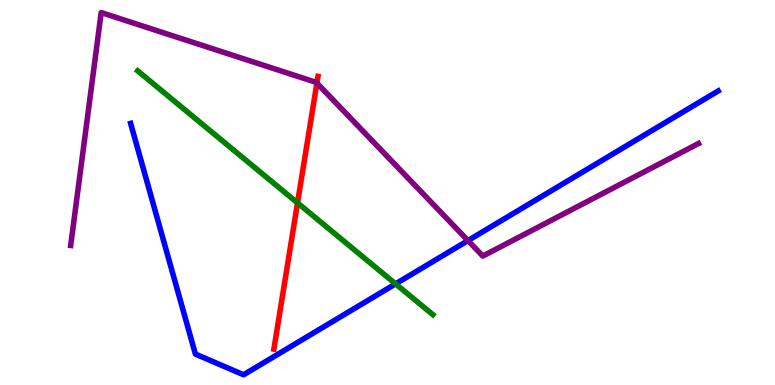[{'lines': ['blue', 'red'], 'intersections': []}, {'lines': ['green', 'red'], 'intersections': [{'x': 3.84, 'y': 4.73}]}, {'lines': ['purple', 'red'], 'intersections': [{'x': 4.09, 'y': 7.84}]}, {'lines': ['blue', 'green'], 'intersections': [{'x': 5.1, 'y': 2.63}]}, {'lines': ['blue', 'purple'], 'intersections': [{'x': 6.04, 'y': 3.75}]}, {'lines': ['green', 'purple'], 'intersections': []}]